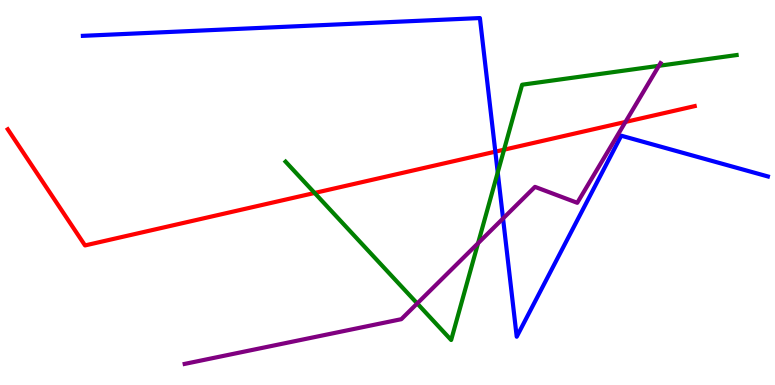[{'lines': ['blue', 'red'], 'intersections': [{'x': 6.39, 'y': 6.06}]}, {'lines': ['green', 'red'], 'intersections': [{'x': 4.06, 'y': 4.99}, {'x': 6.5, 'y': 6.11}]}, {'lines': ['purple', 'red'], 'intersections': [{'x': 8.07, 'y': 6.83}]}, {'lines': ['blue', 'green'], 'intersections': [{'x': 6.42, 'y': 5.52}]}, {'lines': ['blue', 'purple'], 'intersections': [{'x': 6.49, 'y': 4.33}]}, {'lines': ['green', 'purple'], 'intersections': [{'x': 5.38, 'y': 2.12}, {'x': 6.17, 'y': 3.68}, {'x': 8.5, 'y': 8.29}]}]